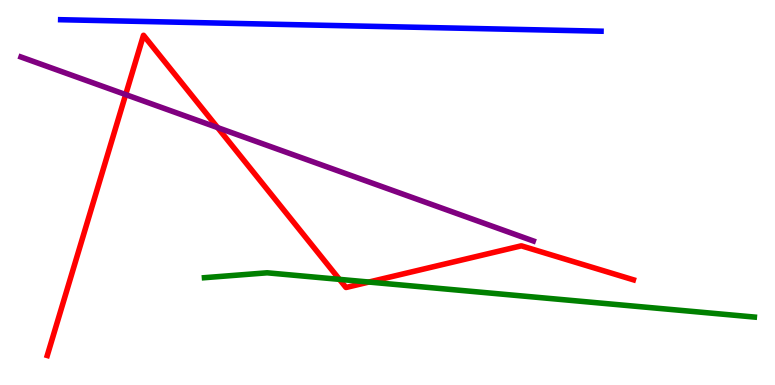[{'lines': ['blue', 'red'], 'intersections': []}, {'lines': ['green', 'red'], 'intersections': [{'x': 4.38, 'y': 2.74}, {'x': 4.76, 'y': 2.67}]}, {'lines': ['purple', 'red'], 'intersections': [{'x': 1.62, 'y': 7.54}, {'x': 2.81, 'y': 6.69}]}, {'lines': ['blue', 'green'], 'intersections': []}, {'lines': ['blue', 'purple'], 'intersections': []}, {'lines': ['green', 'purple'], 'intersections': []}]